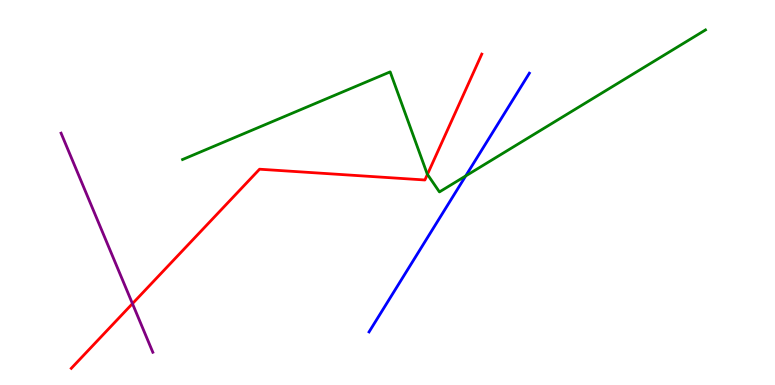[{'lines': ['blue', 'red'], 'intersections': []}, {'lines': ['green', 'red'], 'intersections': [{'x': 5.52, 'y': 5.47}]}, {'lines': ['purple', 'red'], 'intersections': [{'x': 1.71, 'y': 2.11}]}, {'lines': ['blue', 'green'], 'intersections': [{'x': 6.01, 'y': 5.43}]}, {'lines': ['blue', 'purple'], 'intersections': []}, {'lines': ['green', 'purple'], 'intersections': []}]